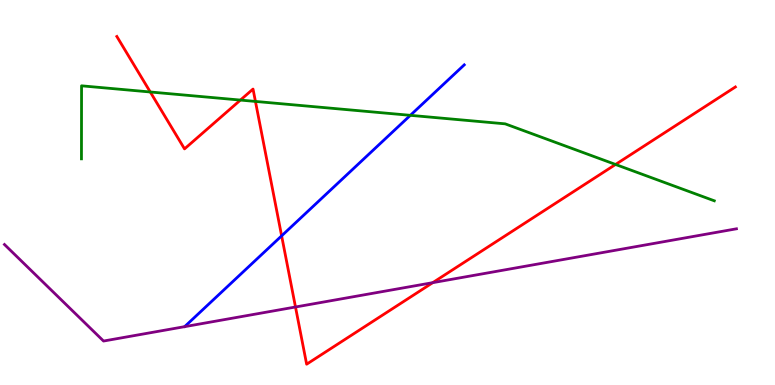[{'lines': ['blue', 'red'], 'intersections': [{'x': 3.63, 'y': 3.87}]}, {'lines': ['green', 'red'], 'intersections': [{'x': 1.94, 'y': 7.61}, {'x': 3.1, 'y': 7.4}, {'x': 3.3, 'y': 7.37}, {'x': 7.94, 'y': 5.73}]}, {'lines': ['purple', 'red'], 'intersections': [{'x': 3.81, 'y': 2.03}, {'x': 5.58, 'y': 2.66}]}, {'lines': ['blue', 'green'], 'intersections': [{'x': 5.29, 'y': 7.0}]}, {'lines': ['blue', 'purple'], 'intersections': []}, {'lines': ['green', 'purple'], 'intersections': []}]